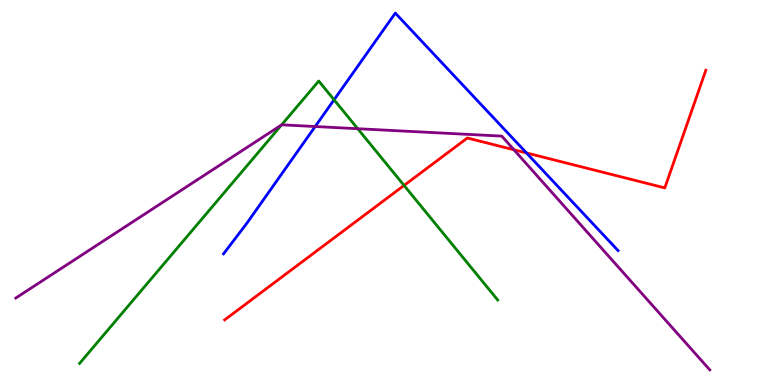[{'lines': ['blue', 'red'], 'intersections': [{'x': 6.79, 'y': 6.03}]}, {'lines': ['green', 'red'], 'intersections': [{'x': 5.21, 'y': 5.18}]}, {'lines': ['purple', 'red'], 'intersections': [{'x': 6.63, 'y': 6.11}]}, {'lines': ['blue', 'green'], 'intersections': [{'x': 4.31, 'y': 7.41}]}, {'lines': ['blue', 'purple'], 'intersections': [{'x': 4.07, 'y': 6.71}]}, {'lines': ['green', 'purple'], 'intersections': [{'x': 3.63, 'y': 6.76}, {'x': 4.62, 'y': 6.66}]}]